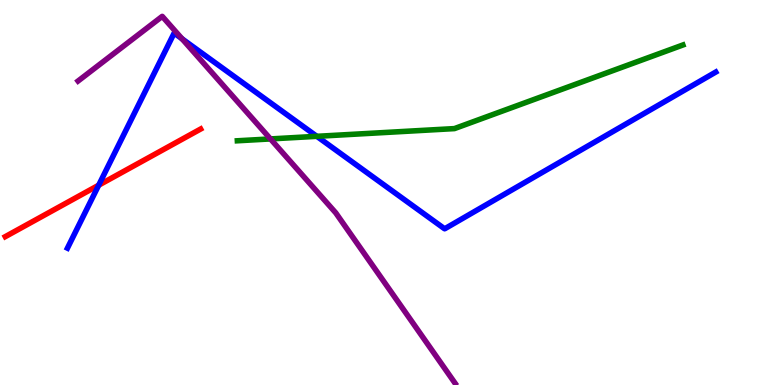[{'lines': ['blue', 'red'], 'intersections': [{'x': 1.27, 'y': 5.19}]}, {'lines': ['green', 'red'], 'intersections': []}, {'lines': ['purple', 'red'], 'intersections': []}, {'lines': ['blue', 'green'], 'intersections': [{'x': 4.09, 'y': 6.46}]}, {'lines': ['blue', 'purple'], 'intersections': [{'x': 2.35, 'y': 8.99}]}, {'lines': ['green', 'purple'], 'intersections': [{'x': 3.49, 'y': 6.39}]}]